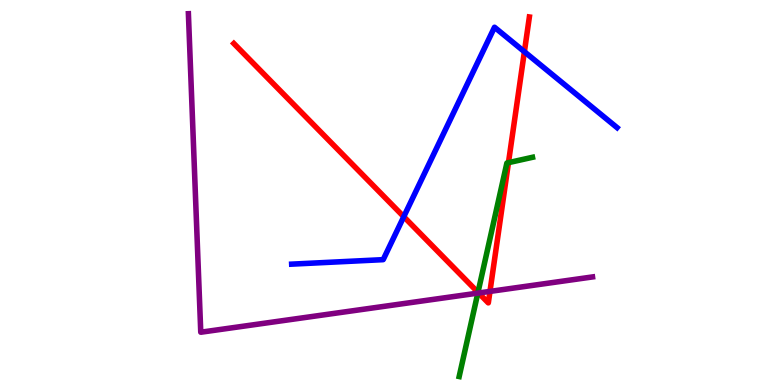[{'lines': ['blue', 'red'], 'intersections': [{'x': 5.21, 'y': 4.37}, {'x': 6.77, 'y': 8.66}]}, {'lines': ['green', 'red'], 'intersections': [{'x': 6.17, 'y': 2.41}, {'x': 6.56, 'y': 5.78}]}, {'lines': ['purple', 'red'], 'intersections': [{'x': 6.18, 'y': 2.39}, {'x': 6.32, 'y': 2.43}]}, {'lines': ['blue', 'green'], 'intersections': []}, {'lines': ['blue', 'purple'], 'intersections': []}, {'lines': ['green', 'purple'], 'intersections': [{'x': 6.17, 'y': 2.39}]}]